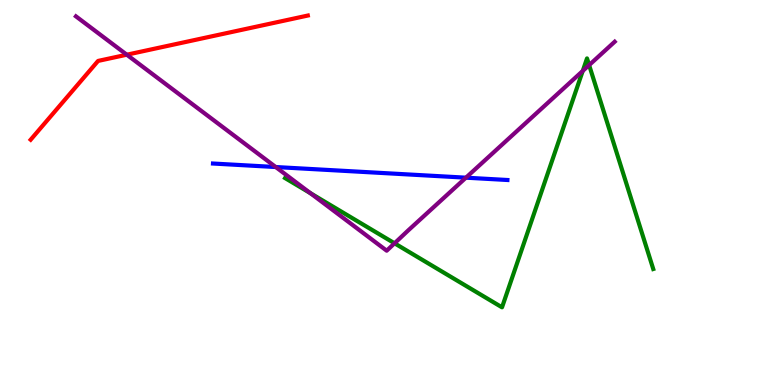[{'lines': ['blue', 'red'], 'intersections': []}, {'lines': ['green', 'red'], 'intersections': []}, {'lines': ['purple', 'red'], 'intersections': [{'x': 1.64, 'y': 8.58}]}, {'lines': ['blue', 'green'], 'intersections': []}, {'lines': ['blue', 'purple'], 'intersections': [{'x': 3.56, 'y': 5.66}, {'x': 6.01, 'y': 5.39}]}, {'lines': ['green', 'purple'], 'intersections': [{'x': 4.01, 'y': 4.98}, {'x': 5.09, 'y': 3.68}, {'x': 7.52, 'y': 8.16}, {'x': 7.6, 'y': 8.31}]}]